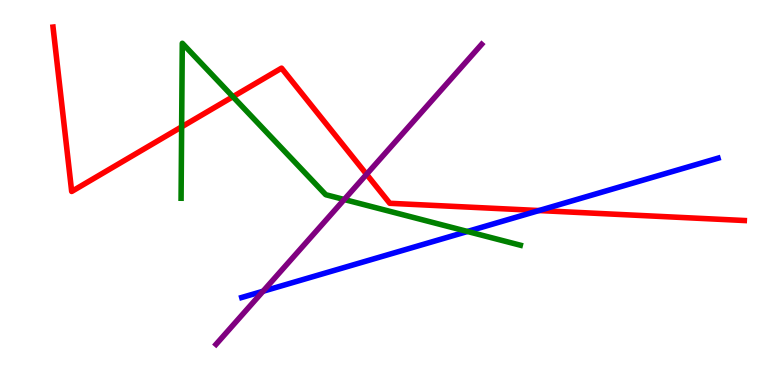[{'lines': ['blue', 'red'], 'intersections': [{'x': 6.95, 'y': 4.53}]}, {'lines': ['green', 'red'], 'intersections': [{'x': 2.34, 'y': 6.71}, {'x': 3.01, 'y': 7.49}]}, {'lines': ['purple', 'red'], 'intersections': [{'x': 4.73, 'y': 5.47}]}, {'lines': ['blue', 'green'], 'intersections': [{'x': 6.03, 'y': 3.99}]}, {'lines': ['blue', 'purple'], 'intersections': [{'x': 3.39, 'y': 2.43}]}, {'lines': ['green', 'purple'], 'intersections': [{'x': 4.44, 'y': 4.82}]}]